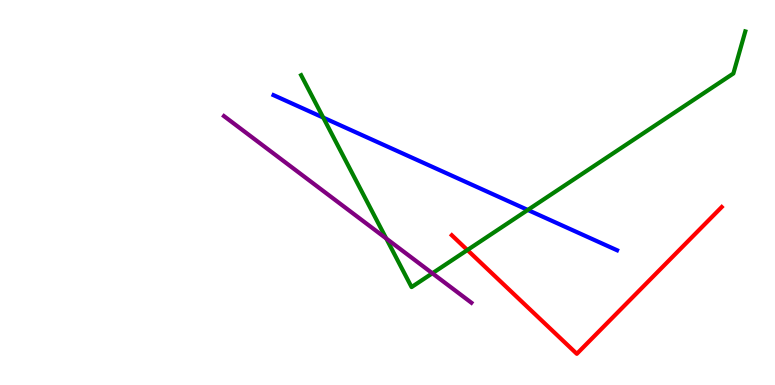[{'lines': ['blue', 'red'], 'intersections': []}, {'lines': ['green', 'red'], 'intersections': [{'x': 6.03, 'y': 3.51}]}, {'lines': ['purple', 'red'], 'intersections': []}, {'lines': ['blue', 'green'], 'intersections': [{'x': 4.17, 'y': 6.95}, {'x': 6.81, 'y': 4.55}]}, {'lines': ['blue', 'purple'], 'intersections': []}, {'lines': ['green', 'purple'], 'intersections': [{'x': 4.98, 'y': 3.81}, {'x': 5.58, 'y': 2.9}]}]